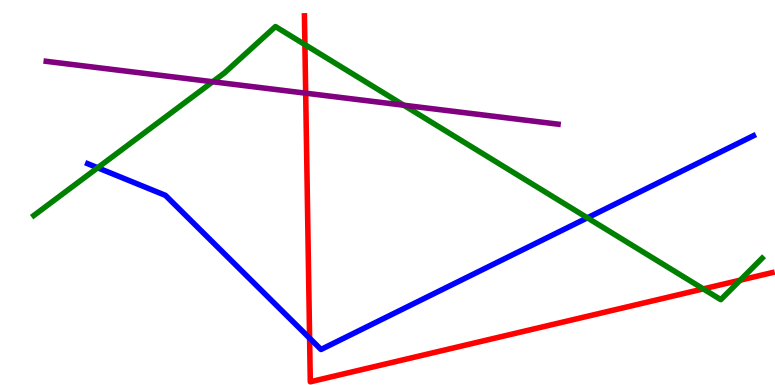[{'lines': ['blue', 'red'], 'intersections': [{'x': 3.99, 'y': 1.22}]}, {'lines': ['green', 'red'], 'intersections': [{'x': 3.93, 'y': 8.84}, {'x': 9.07, 'y': 2.5}, {'x': 9.55, 'y': 2.72}]}, {'lines': ['purple', 'red'], 'intersections': [{'x': 3.94, 'y': 7.58}]}, {'lines': ['blue', 'green'], 'intersections': [{'x': 1.26, 'y': 5.64}, {'x': 7.58, 'y': 4.34}]}, {'lines': ['blue', 'purple'], 'intersections': []}, {'lines': ['green', 'purple'], 'intersections': [{'x': 2.74, 'y': 7.88}, {'x': 5.21, 'y': 7.27}]}]